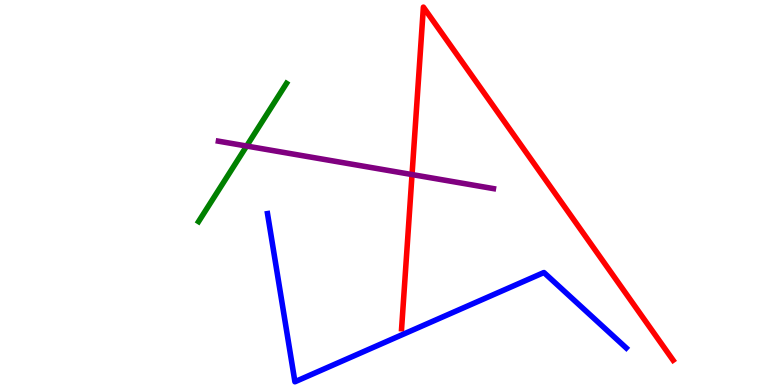[{'lines': ['blue', 'red'], 'intersections': []}, {'lines': ['green', 'red'], 'intersections': []}, {'lines': ['purple', 'red'], 'intersections': [{'x': 5.32, 'y': 5.47}]}, {'lines': ['blue', 'green'], 'intersections': []}, {'lines': ['blue', 'purple'], 'intersections': []}, {'lines': ['green', 'purple'], 'intersections': [{'x': 3.18, 'y': 6.21}]}]